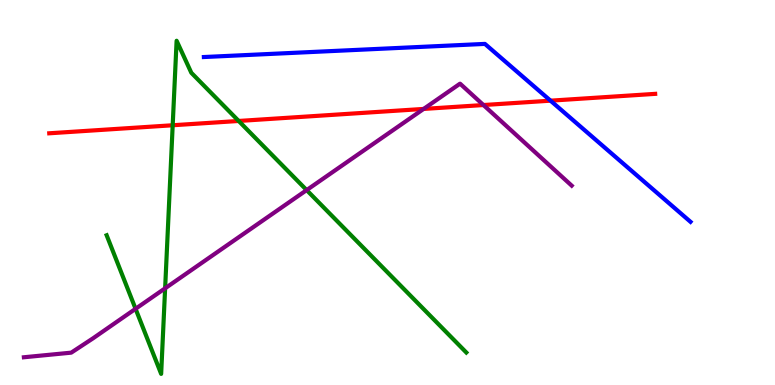[{'lines': ['blue', 'red'], 'intersections': [{'x': 7.1, 'y': 7.39}]}, {'lines': ['green', 'red'], 'intersections': [{'x': 2.23, 'y': 6.75}, {'x': 3.08, 'y': 6.86}]}, {'lines': ['purple', 'red'], 'intersections': [{'x': 5.47, 'y': 7.17}, {'x': 6.24, 'y': 7.27}]}, {'lines': ['blue', 'green'], 'intersections': []}, {'lines': ['blue', 'purple'], 'intersections': []}, {'lines': ['green', 'purple'], 'intersections': [{'x': 1.75, 'y': 1.98}, {'x': 2.13, 'y': 2.51}, {'x': 3.96, 'y': 5.06}]}]